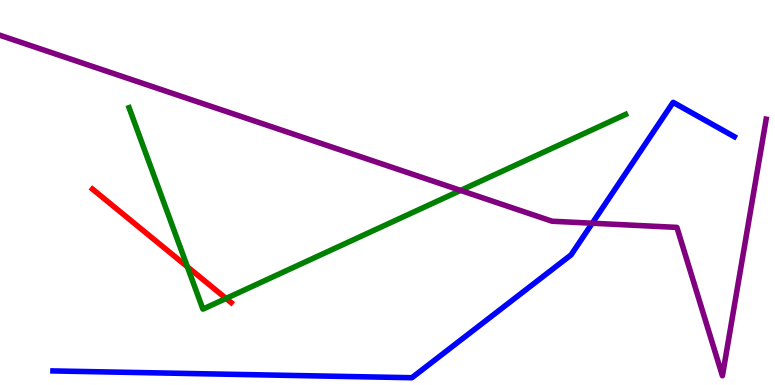[{'lines': ['blue', 'red'], 'intersections': []}, {'lines': ['green', 'red'], 'intersections': [{'x': 2.42, 'y': 3.07}, {'x': 2.92, 'y': 2.25}]}, {'lines': ['purple', 'red'], 'intersections': []}, {'lines': ['blue', 'green'], 'intersections': []}, {'lines': ['blue', 'purple'], 'intersections': [{'x': 7.64, 'y': 4.2}]}, {'lines': ['green', 'purple'], 'intersections': [{'x': 5.94, 'y': 5.05}]}]